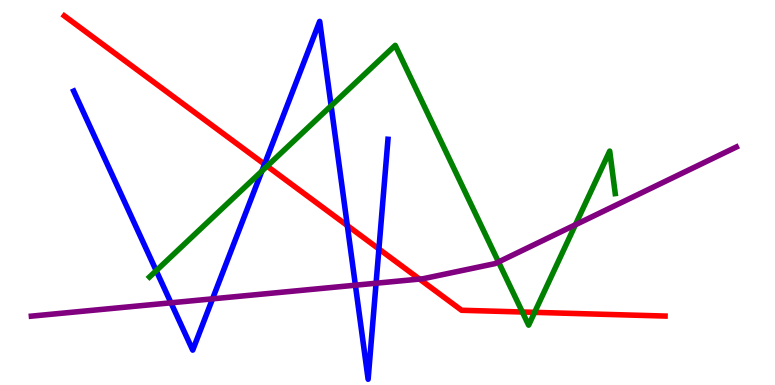[{'lines': ['blue', 'red'], 'intersections': [{'x': 3.41, 'y': 5.73}, {'x': 4.48, 'y': 4.14}, {'x': 4.89, 'y': 3.53}]}, {'lines': ['green', 'red'], 'intersections': [{'x': 3.45, 'y': 5.68}, {'x': 6.74, 'y': 1.9}, {'x': 6.9, 'y': 1.89}]}, {'lines': ['purple', 'red'], 'intersections': [{'x': 5.41, 'y': 2.75}]}, {'lines': ['blue', 'green'], 'intersections': [{'x': 2.02, 'y': 2.97}, {'x': 3.38, 'y': 5.56}, {'x': 4.27, 'y': 7.25}]}, {'lines': ['blue', 'purple'], 'intersections': [{'x': 2.21, 'y': 2.13}, {'x': 2.74, 'y': 2.24}, {'x': 4.59, 'y': 2.59}, {'x': 4.85, 'y': 2.64}]}, {'lines': ['green', 'purple'], 'intersections': [{'x': 6.43, 'y': 3.2}, {'x': 7.42, 'y': 4.16}]}]